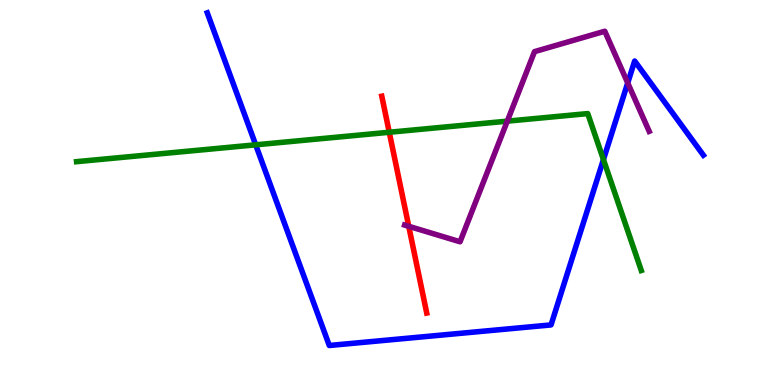[{'lines': ['blue', 'red'], 'intersections': []}, {'lines': ['green', 'red'], 'intersections': [{'x': 5.02, 'y': 6.56}]}, {'lines': ['purple', 'red'], 'intersections': [{'x': 5.27, 'y': 4.12}]}, {'lines': ['blue', 'green'], 'intersections': [{'x': 3.3, 'y': 6.24}, {'x': 7.79, 'y': 5.86}]}, {'lines': ['blue', 'purple'], 'intersections': [{'x': 8.1, 'y': 7.85}]}, {'lines': ['green', 'purple'], 'intersections': [{'x': 6.55, 'y': 6.85}]}]